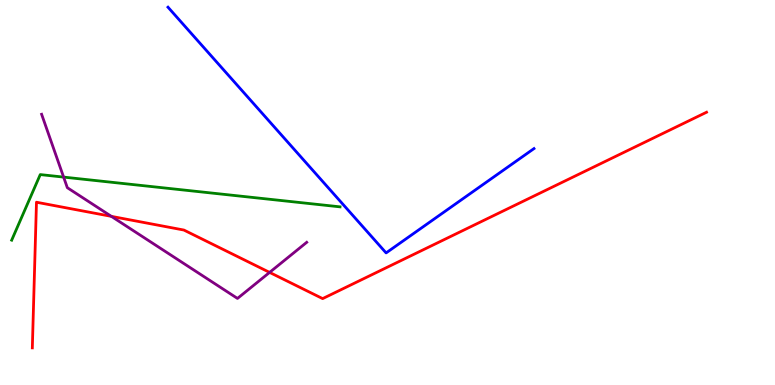[{'lines': ['blue', 'red'], 'intersections': []}, {'lines': ['green', 'red'], 'intersections': []}, {'lines': ['purple', 'red'], 'intersections': [{'x': 1.44, 'y': 4.38}, {'x': 3.48, 'y': 2.92}]}, {'lines': ['blue', 'green'], 'intersections': []}, {'lines': ['blue', 'purple'], 'intersections': []}, {'lines': ['green', 'purple'], 'intersections': [{'x': 0.821, 'y': 5.4}]}]